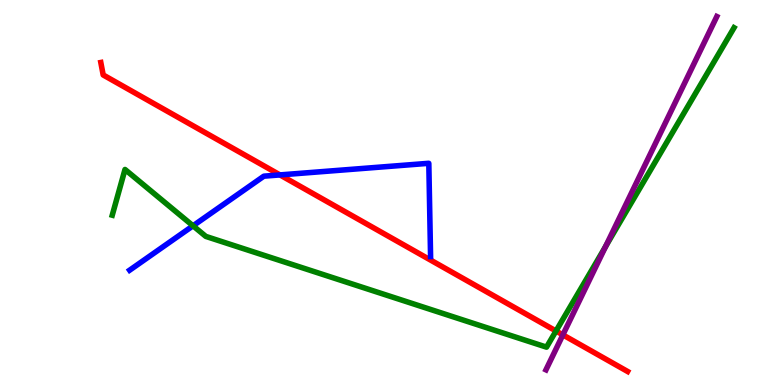[{'lines': ['blue', 'red'], 'intersections': [{'x': 3.61, 'y': 5.46}]}, {'lines': ['green', 'red'], 'intersections': [{'x': 7.17, 'y': 1.4}]}, {'lines': ['purple', 'red'], 'intersections': [{'x': 7.26, 'y': 1.3}]}, {'lines': ['blue', 'green'], 'intersections': [{'x': 2.49, 'y': 4.13}]}, {'lines': ['blue', 'purple'], 'intersections': []}, {'lines': ['green', 'purple'], 'intersections': [{'x': 7.81, 'y': 3.59}]}]